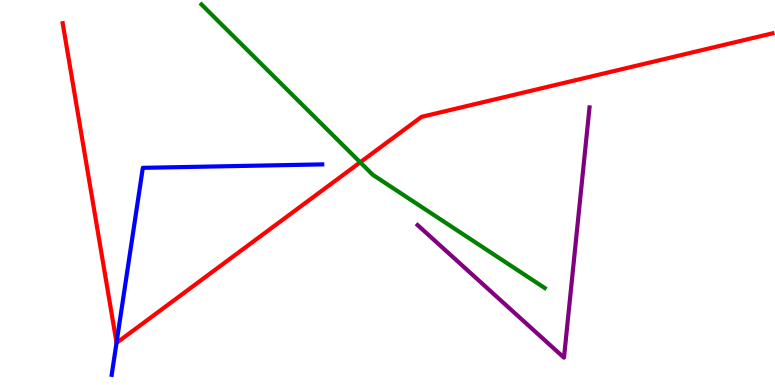[{'lines': ['blue', 'red'], 'intersections': [{'x': 1.5, 'y': 1.1}]}, {'lines': ['green', 'red'], 'intersections': [{'x': 4.65, 'y': 5.78}]}, {'lines': ['purple', 'red'], 'intersections': []}, {'lines': ['blue', 'green'], 'intersections': []}, {'lines': ['blue', 'purple'], 'intersections': []}, {'lines': ['green', 'purple'], 'intersections': []}]